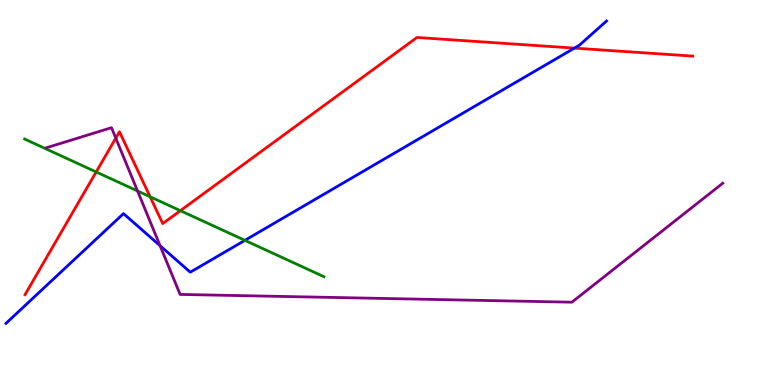[{'lines': ['blue', 'red'], 'intersections': [{'x': 7.41, 'y': 8.75}]}, {'lines': ['green', 'red'], 'intersections': [{'x': 1.24, 'y': 5.53}, {'x': 1.94, 'y': 4.89}, {'x': 2.33, 'y': 4.53}]}, {'lines': ['purple', 'red'], 'intersections': [{'x': 1.49, 'y': 6.41}]}, {'lines': ['blue', 'green'], 'intersections': [{'x': 3.16, 'y': 3.76}]}, {'lines': ['blue', 'purple'], 'intersections': [{'x': 2.07, 'y': 3.62}]}, {'lines': ['green', 'purple'], 'intersections': [{'x': 1.77, 'y': 5.04}]}]